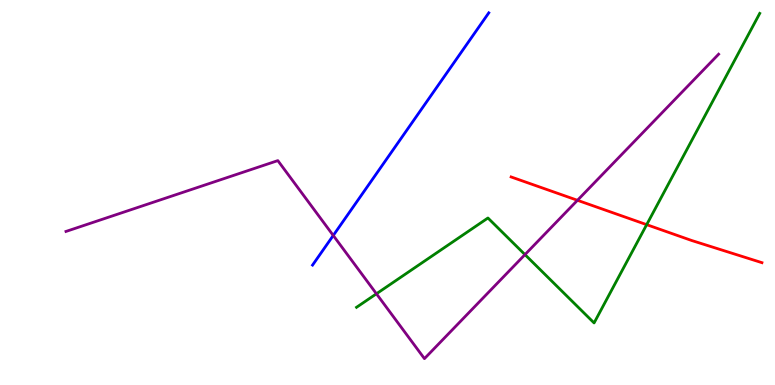[{'lines': ['blue', 'red'], 'intersections': []}, {'lines': ['green', 'red'], 'intersections': [{'x': 8.34, 'y': 4.16}]}, {'lines': ['purple', 'red'], 'intersections': [{'x': 7.45, 'y': 4.8}]}, {'lines': ['blue', 'green'], 'intersections': []}, {'lines': ['blue', 'purple'], 'intersections': [{'x': 4.3, 'y': 3.88}]}, {'lines': ['green', 'purple'], 'intersections': [{'x': 4.86, 'y': 2.37}, {'x': 6.77, 'y': 3.39}]}]